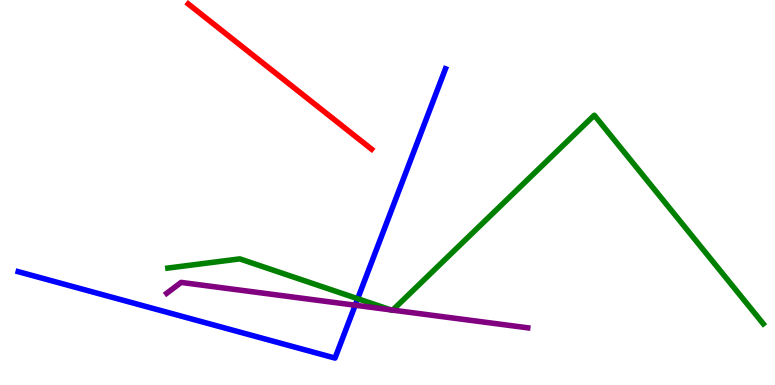[{'lines': ['blue', 'red'], 'intersections': []}, {'lines': ['green', 'red'], 'intersections': []}, {'lines': ['purple', 'red'], 'intersections': []}, {'lines': ['blue', 'green'], 'intersections': [{'x': 4.62, 'y': 2.24}]}, {'lines': ['blue', 'purple'], 'intersections': [{'x': 4.58, 'y': 2.07}]}, {'lines': ['green', 'purple'], 'intersections': [{'x': 5.04, 'y': 1.95}, {'x': 5.07, 'y': 1.94}]}]